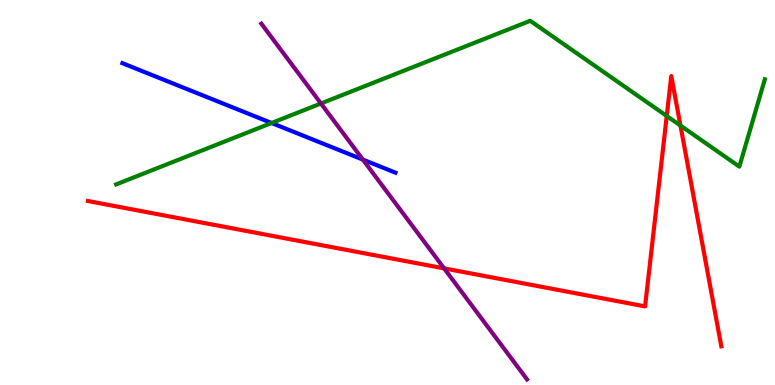[{'lines': ['blue', 'red'], 'intersections': []}, {'lines': ['green', 'red'], 'intersections': [{'x': 8.6, 'y': 6.99}, {'x': 8.78, 'y': 6.74}]}, {'lines': ['purple', 'red'], 'intersections': [{'x': 5.73, 'y': 3.03}]}, {'lines': ['blue', 'green'], 'intersections': [{'x': 3.5, 'y': 6.81}]}, {'lines': ['blue', 'purple'], 'intersections': [{'x': 4.68, 'y': 5.85}]}, {'lines': ['green', 'purple'], 'intersections': [{'x': 4.14, 'y': 7.31}]}]